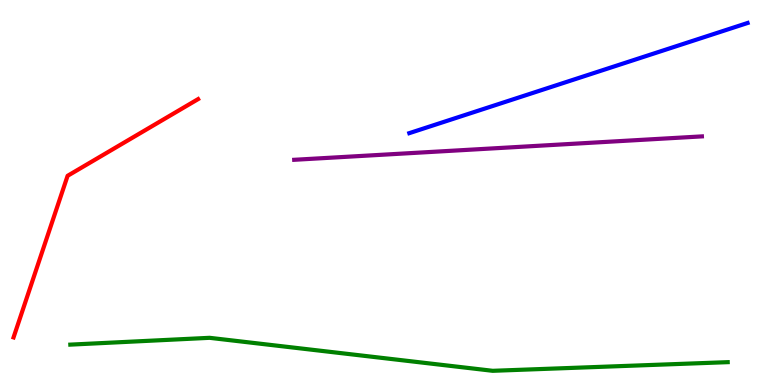[{'lines': ['blue', 'red'], 'intersections': []}, {'lines': ['green', 'red'], 'intersections': []}, {'lines': ['purple', 'red'], 'intersections': []}, {'lines': ['blue', 'green'], 'intersections': []}, {'lines': ['blue', 'purple'], 'intersections': []}, {'lines': ['green', 'purple'], 'intersections': []}]